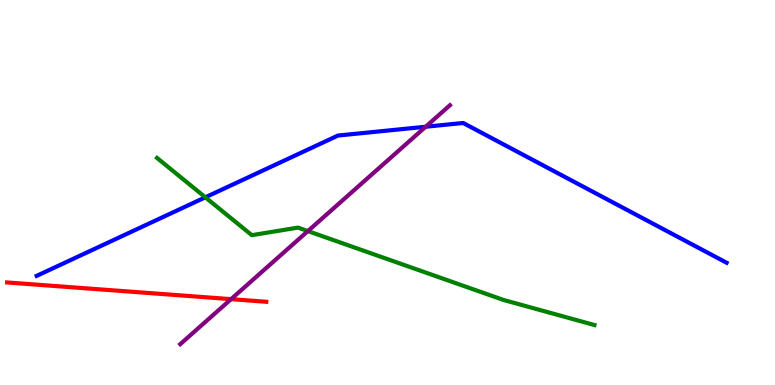[{'lines': ['blue', 'red'], 'intersections': []}, {'lines': ['green', 'red'], 'intersections': []}, {'lines': ['purple', 'red'], 'intersections': [{'x': 2.98, 'y': 2.23}]}, {'lines': ['blue', 'green'], 'intersections': [{'x': 2.65, 'y': 4.87}]}, {'lines': ['blue', 'purple'], 'intersections': [{'x': 5.49, 'y': 6.71}]}, {'lines': ['green', 'purple'], 'intersections': [{'x': 3.97, 'y': 4.0}]}]